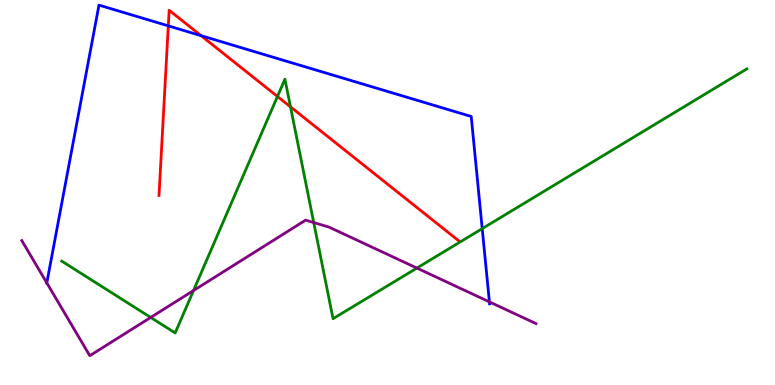[{'lines': ['blue', 'red'], 'intersections': [{'x': 2.17, 'y': 9.33}, {'x': 2.59, 'y': 9.07}]}, {'lines': ['green', 'red'], 'intersections': [{'x': 3.58, 'y': 7.49}, {'x': 3.75, 'y': 7.22}]}, {'lines': ['purple', 'red'], 'intersections': []}, {'lines': ['blue', 'green'], 'intersections': [{'x': 6.22, 'y': 4.06}]}, {'lines': ['blue', 'purple'], 'intersections': [{'x': 0.604, 'y': 2.65}, {'x': 6.31, 'y': 2.16}]}, {'lines': ['green', 'purple'], 'intersections': [{'x': 1.94, 'y': 1.75}, {'x': 2.5, 'y': 2.45}, {'x': 4.05, 'y': 4.22}, {'x': 5.38, 'y': 3.04}]}]